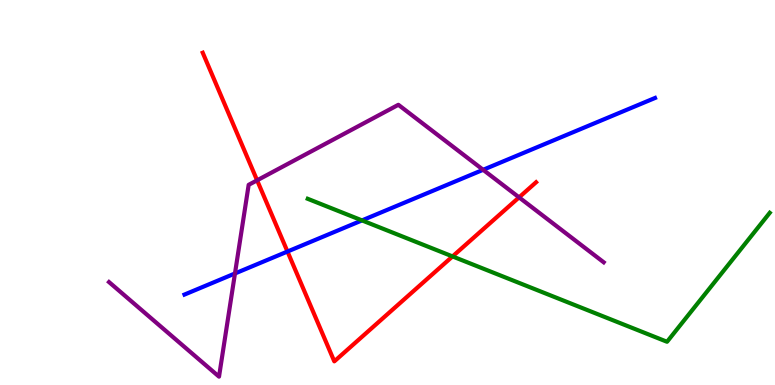[{'lines': ['blue', 'red'], 'intersections': [{'x': 3.71, 'y': 3.47}]}, {'lines': ['green', 'red'], 'intersections': [{'x': 5.84, 'y': 3.34}]}, {'lines': ['purple', 'red'], 'intersections': [{'x': 3.32, 'y': 5.32}, {'x': 6.7, 'y': 4.87}]}, {'lines': ['blue', 'green'], 'intersections': [{'x': 4.67, 'y': 4.28}]}, {'lines': ['blue', 'purple'], 'intersections': [{'x': 3.03, 'y': 2.9}, {'x': 6.23, 'y': 5.59}]}, {'lines': ['green', 'purple'], 'intersections': []}]